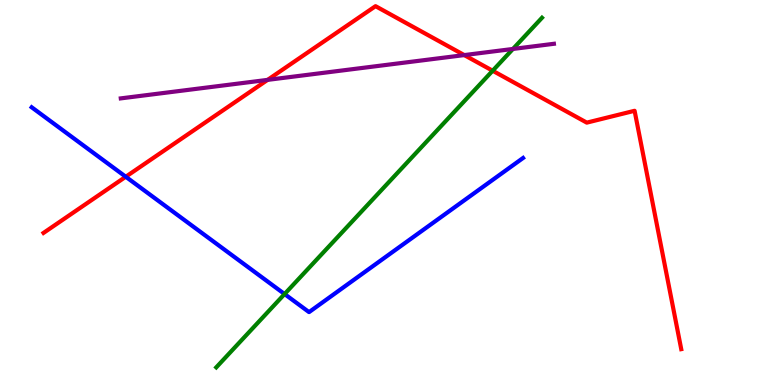[{'lines': ['blue', 'red'], 'intersections': [{'x': 1.62, 'y': 5.41}]}, {'lines': ['green', 'red'], 'intersections': [{'x': 6.36, 'y': 8.16}]}, {'lines': ['purple', 'red'], 'intersections': [{'x': 3.45, 'y': 7.93}, {'x': 5.99, 'y': 8.57}]}, {'lines': ['blue', 'green'], 'intersections': [{'x': 3.67, 'y': 2.36}]}, {'lines': ['blue', 'purple'], 'intersections': []}, {'lines': ['green', 'purple'], 'intersections': [{'x': 6.62, 'y': 8.73}]}]